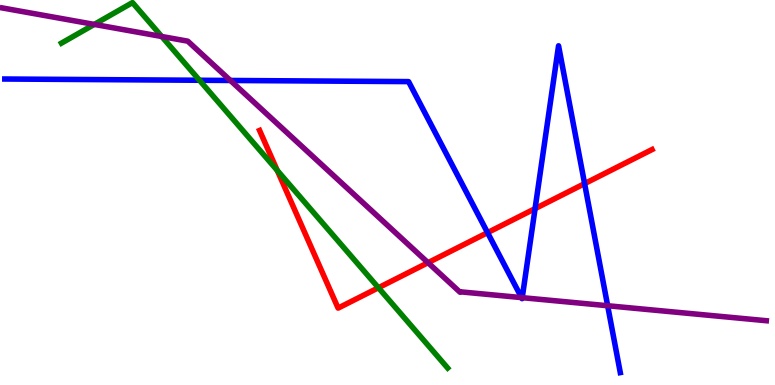[{'lines': ['blue', 'red'], 'intersections': [{'x': 6.29, 'y': 3.96}, {'x': 6.9, 'y': 4.58}, {'x': 7.54, 'y': 5.23}]}, {'lines': ['green', 'red'], 'intersections': [{'x': 3.58, 'y': 5.57}, {'x': 4.88, 'y': 2.53}]}, {'lines': ['purple', 'red'], 'intersections': [{'x': 5.52, 'y': 3.18}]}, {'lines': ['blue', 'green'], 'intersections': [{'x': 2.57, 'y': 7.92}]}, {'lines': ['blue', 'purple'], 'intersections': [{'x': 2.97, 'y': 7.91}, {'x': 6.73, 'y': 2.27}, {'x': 6.74, 'y': 2.27}, {'x': 7.84, 'y': 2.06}]}, {'lines': ['green', 'purple'], 'intersections': [{'x': 1.22, 'y': 9.37}, {'x': 2.09, 'y': 9.05}]}]